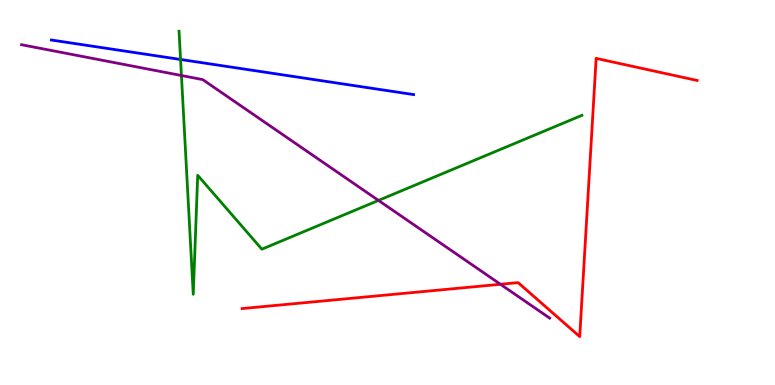[{'lines': ['blue', 'red'], 'intersections': []}, {'lines': ['green', 'red'], 'intersections': []}, {'lines': ['purple', 'red'], 'intersections': [{'x': 6.46, 'y': 2.62}]}, {'lines': ['blue', 'green'], 'intersections': [{'x': 2.33, 'y': 8.46}]}, {'lines': ['blue', 'purple'], 'intersections': []}, {'lines': ['green', 'purple'], 'intersections': [{'x': 2.34, 'y': 8.04}, {'x': 4.88, 'y': 4.79}]}]